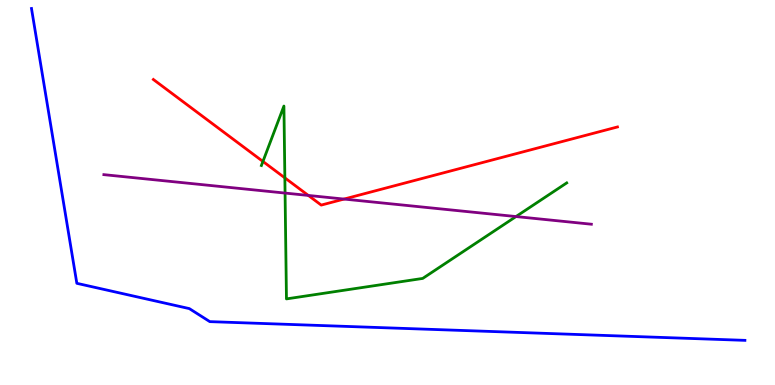[{'lines': ['blue', 'red'], 'intersections': []}, {'lines': ['green', 'red'], 'intersections': [{'x': 3.39, 'y': 5.81}, {'x': 3.68, 'y': 5.38}]}, {'lines': ['purple', 'red'], 'intersections': [{'x': 3.98, 'y': 4.92}, {'x': 4.44, 'y': 4.83}]}, {'lines': ['blue', 'green'], 'intersections': []}, {'lines': ['blue', 'purple'], 'intersections': []}, {'lines': ['green', 'purple'], 'intersections': [{'x': 3.68, 'y': 4.99}, {'x': 6.66, 'y': 4.38}]}]